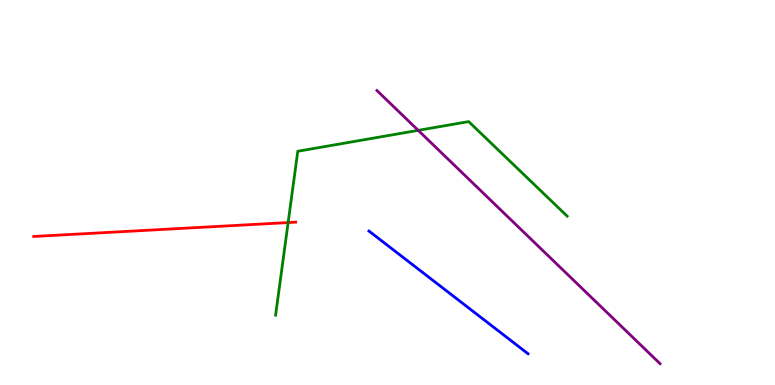[{'lines': ['blue', 'red'], 'intersections': []}, {'lines': ['green', 'red'], 'intersections': [{'x': 3.72, 'y': 4.22}]}, {'lines': ['purple', 'red'], 'intersections': []}, {'lines': ['blue', 'green'], 'intersections': []}, {'lines': ['blue', 'purple'], 'intersections': []}, {'lines': ['green', 'purple'], 'intersections': [{'x': 5.4, 'y': 6.61}]}]